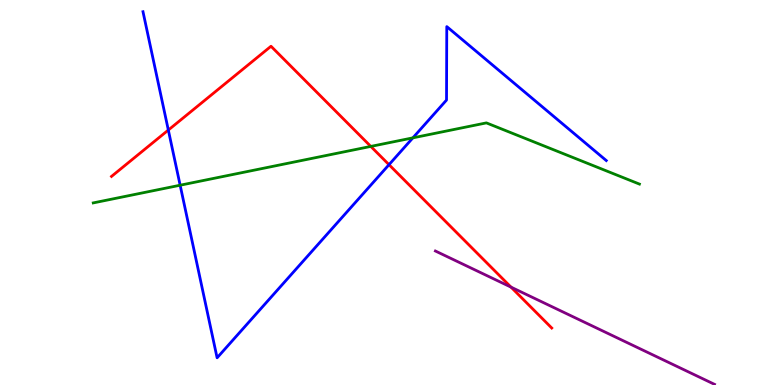[{'lines': ['blue', 'red'], 'intersections': [{'x': 2.17, 'y': 6.62}, {'x': 5.02, 'y': 5.72}]}, {'lines': ['green', 'red'], 'intersections': [{'x': 4.78, 'y': 6.2}]}, {'lines': ['purple', 'red'], 'intersections': [{'x': 6.59, 'y': 2.54}]}, {'lines': ['blue', 'green'], 'intersections': [{'x': 2.32, 'y': 5.19}, {'x': 5.33, 'y': 6.42}]}, {'lines': ['blue', 'purple'], 'intersections': []}, {'lines': ['green', 'purple'], 'intersections': []}]